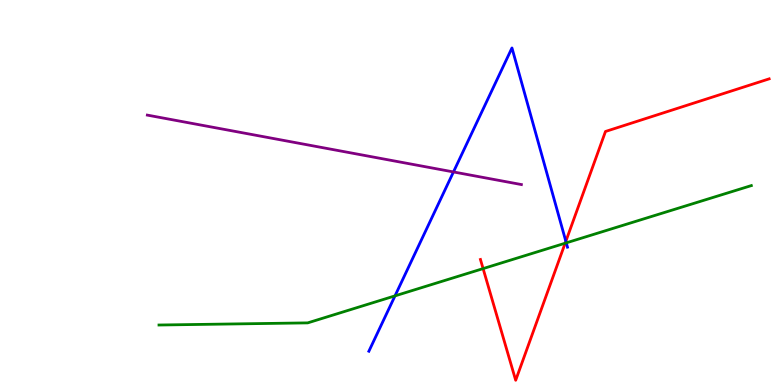[{'lines': ['blue', 'red'], 'intersections': [{'x': 7.3, 'y': 3.73}]}, {'lines': ['green', 'red'], 'intersections': [{'x': 6.23, 'y': 3.02}, {'x': 7.29, 'y': 3.68}]}, {'lines': ['purple', 'red'], 'intersections': []}, {'lines': ['blue', 'green'], 'intersections': [{'x': 5.1, 'y': 2.32}, {'x': 7.31, 'y': 3.69}]}, {'lines': ['blue', 'purple'], 'intersections': [{'x': 5.85, 'y': 5.53}]}, {'lines': ['green', 'purple'], 'intersections': []}]